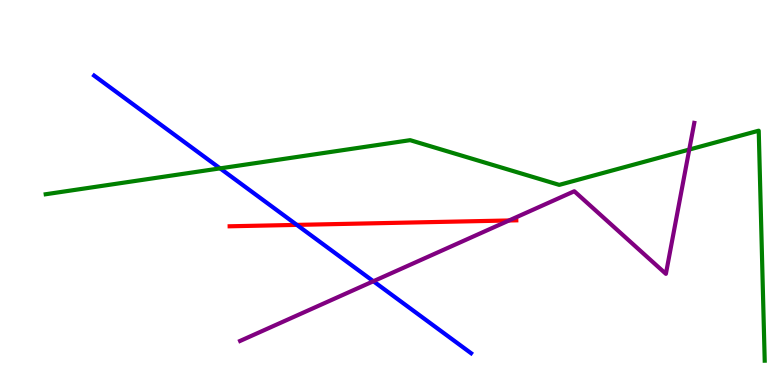[{'lines': ['blue', 'red'], 'intersections': [{'x': 3.83, 'y': 4.16}]}, {'lines': ['green', 'red'], 'intersections': []}, {'lines': ['purple', 'red'], 'intersections': [{'x': 6.57, 'y': 4.27}]}, {'lines': ['blue', 'green'], 'intersections': [{'x': 2.84, 'y': 5.63}]}, {'lines': ['blue', 'purple'], 'intersections': [{'x': 4.82, 'y': 2.69}]}, {'lines': ['green', 'purple'], 'intersections': [{'x': 8.89, 'y': 6.12}]}]